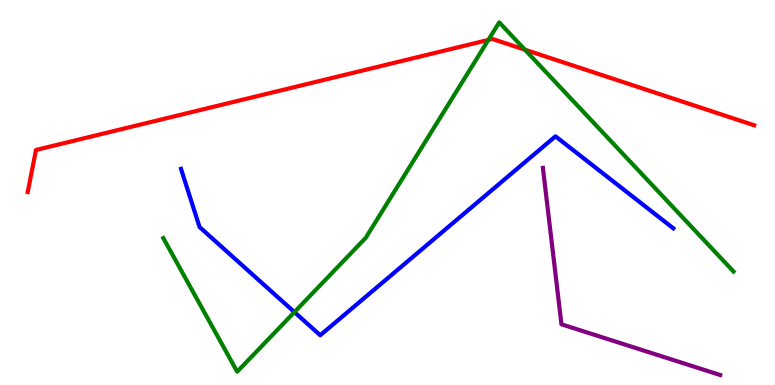[{'lines': ['blue', 'red'], 'intersections': []}, {'lines': ['green', 'red'], 'intersections': [{'x': 6.3, 'y': 8.96}, {'x': 6.77, 'y': 8.71}]}, {'lines': ['purple', 'red'], 'intersections': []}, {'lines': ['blue', 'green'], 'intersections': [{'x': 3.8, 'y': 1.89}]}, {'lines': ['blue', 'purple'], 'intersections': []}, {'lines': ['green', 'purple'], 'intersections': []}]